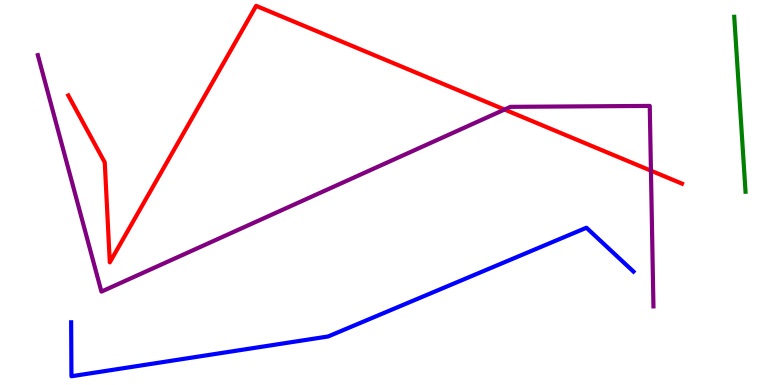[{'lines': ['blue', 'red'], 'intersections': []}, {'lines': ['green', 'red'], 'intersections': []}, {'lines': ['purple', 'red'], 'intersections': [{'x': 6.51, 'y': 7.15}, {'x': 8.4, 'y': 5.57}]}, {'lines': ['blue', 'green'], 'intersections': []}, {'lines': ['blue', 'purple'], 'intersections': []}, {'lines': ['green', 'purple'], 'intersections': []}]